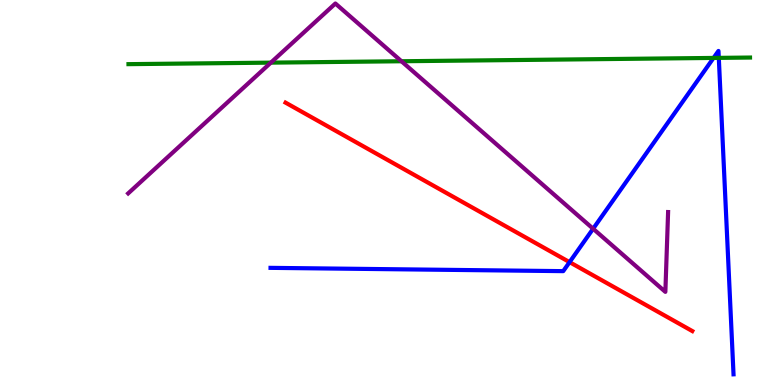[{'lines': ['blue', 'red'], 'intersections': [{'x': 7.35, 'y': 3.19}]}, {'lines': ['green', 'red'], 'intersections': []}, {'lines': ['purple', 'red'], 'intersections': []}, {'lines': ['blue', 'green'], 'intersections': [{'x': 9.21, 'y': 8.5}, {'x': 9.27, 'y': 8.5}]}, {'lines': ['blue', 'purple'], 'intersections': [{'x': 7.65, 'y': 4.06}]}, {'lines': ['green', 'purple'], 'intersections': [{'x': 3.5, 'y': 8.37}, {'x': 5.18, 'y': 8.41}]}]